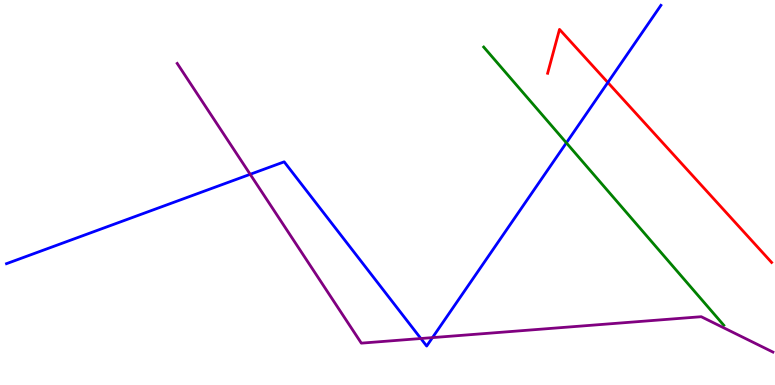[{'lines': ['blue', 'red'], 'intersections': [{'x': 7.84, 'y': 7.86}]}, {'lines': ['green', 'red'], 'intersections': []}, {'lines': ['purple', 'red'], 'intersections': []}, {'lines': ['blue', 'green'], 'intersections': [{'x': 7.31, 'y': 6.29}]}, {'lines': ['blue', 'purple'], 'intersections': [{'x': 3.23, 'y': 5.47}, {'x': 5.43, 'y': 1.21}, {'x': 5.58, 'y': 1.23}]}, {'lines': ['green', 'purple'], 'intersections': []}]